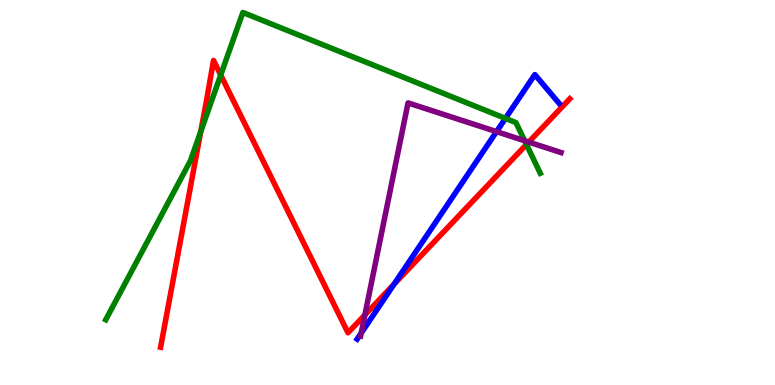[{'lines': ['blue', 'red'], 'intersections': [{'x': 5.08, 'y': 2.62}]}, {'lines': ['green', 'red'], 'intersections': [{'x': 2.59, 'y': 6.58}, {'x': 2.85, 'y': 8.05}, {'x': 6.79, 'y': 6.25}]}, {'lines': ['purple', 'red'], 'intersections': [{'x': 4.71, 'y': 1.82}, {'x': 6.82, 'y': 6.31}]}, {'lines': ['blue', 'green'], 'intersections': [{'x': 6.52, 'y': 6.93}]}, {'lines': ['blue', 'purple'], 'intersections': [{'x': 4.66, 'y': 1.35}, {'x': 6.41, 'y': 6.58}]}, {'lines': ['green', 'purple'], 'intersections': [{'x': 6.77, 'y': 6.34}]}]